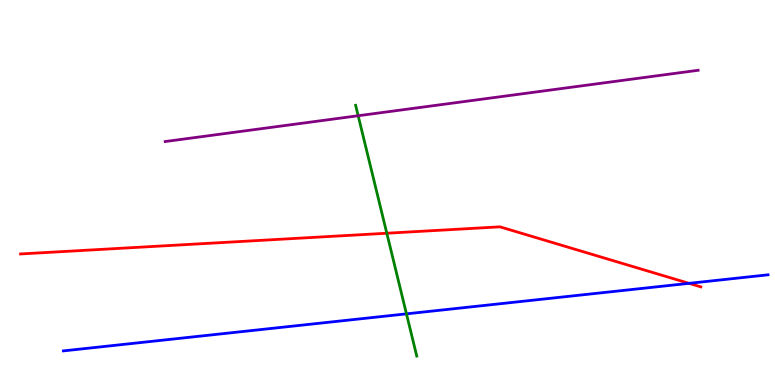[{'lines': ['blue', 'red'], 'intersections': [{'x': 8.89, 'y': 2.64}]}, {'lines': ['green', 'red'], 'intersections': [{'x': 4.99, 'y': 3.94}]}, {'lines': ['purple', 'red'], 'intersections': []}, {'lines': ['blue', 'green'], 'intersections': [{'x': 5.24, 'y': 1.85}]}, {'lines': ['blue', 'purple'], 'intersections': []}, {'lines': ['green', 'purple'], 'intersections': [{'x': 4.62, 'y': 6.99}]}]